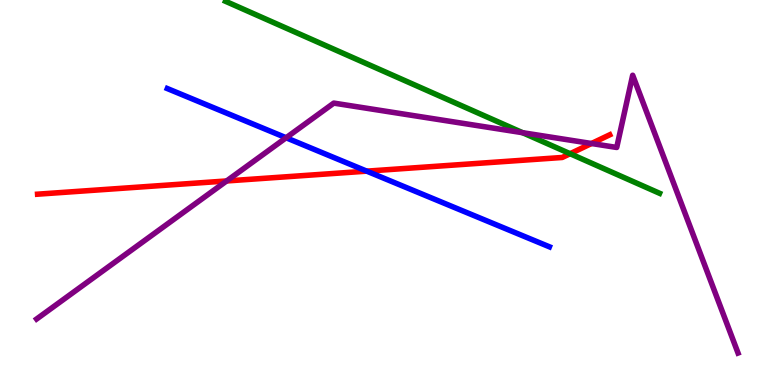[{'lines': ['blue', 'red'], 'intersections': [{'x': 4.73, 'y': 5.55}]}, {'lines': ['green', 'red'], 'intersections': [{'x': 7.36, 'y': 6.01}]}, {'lines': ['purple', 'red'], 'intersections': [{'x': 2.92, 'y': 5.3}, {'x': 7.63, 'y': 6.27}]}, {'lines': ['blue', 'green'], 'intersections': []}, {'lines': ['blue', 'purple'], 'intersections': [{'x': 3.69, 'y': 6.42}]}, {'lines': ['green', 'purple'], 'intersections': [{'x': 6.74, 'y': 6.55}]}]